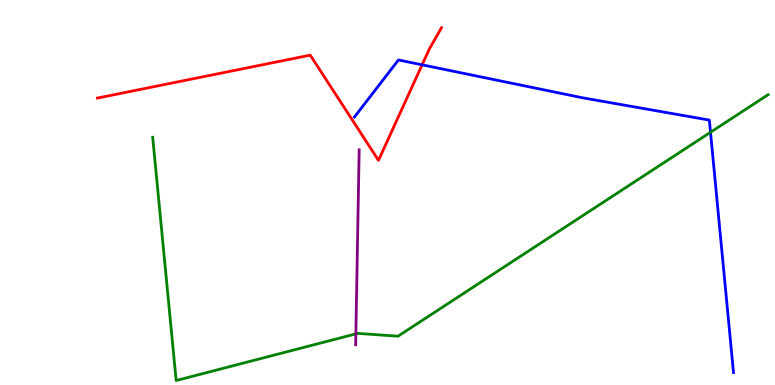[{'lines': ['blue', 'red'], 'intersections': [{'x': 5.45, 'y': 8.32}]}, {'lines': ['green', 'red'], 'intersections': []}, {'lines': ['purple', 'red'], 'intersections': []}, {'lines': ['blue', 'green'], 'intersections': [{'x': 9.17, 'y': 6.56}]}, {'lines': ['blue', 'purple'], 'intersections': []}, {'lines': ['green', 'purple'], 'intersections': [{'x': 4.59, 'y': 1.33}]}]